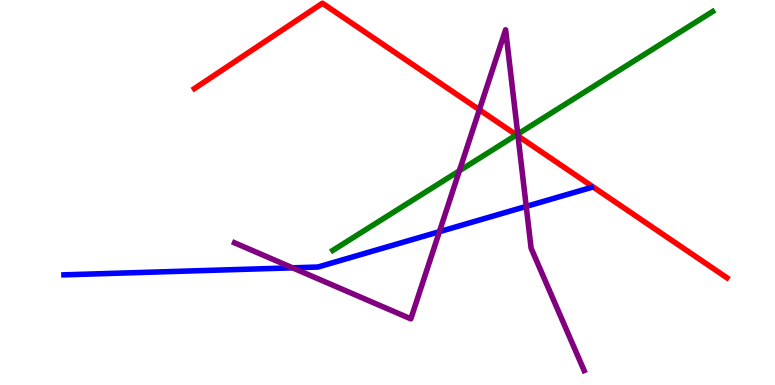[{'lines': ['blue', 'red'], 'intersections': []}, {'lines': ['green', 'red'], 'intersections': [{'x': 6.66, 'y': 6.5}]}, {'lines': ['purple', 'red'], 'intersections': [{'x': 6.19, 'y': 7.15}, {'x': 6.68, 'y': 6.47}]}, {'lines': ['blue', 'green'], 'intersections': []}, {'lines': ['blue', 'purple'], 'intersections': [{'x': 3.77, 'y': 3.04}, {'x': 5.67, 'y': 3.98}, {'x': 6.79, 'y': 4.64}]}, {'lines': ['green', 'purple'], 'intersections': [{'x': 5.93, 'y': 5.56}, {'x': 6.68, 'y': 6.52}]}]